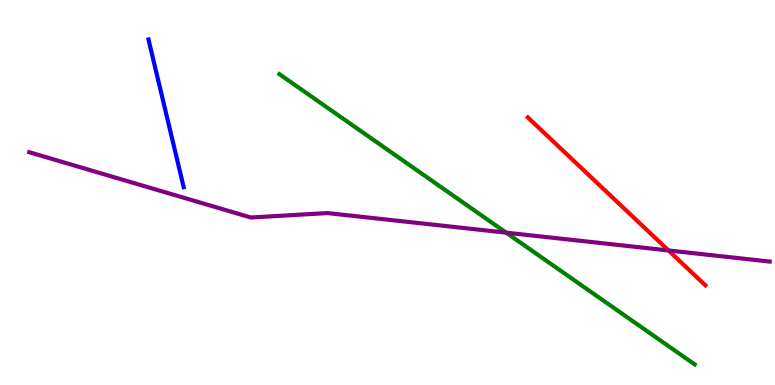[{'lines': ['blue', 'red'], 'intersections': []}, {'lines': ['green', 'red'], 'intersections': []}, {'lines': ['purple', 'red'], 'intersections': [{'x': 8.63, 'y': 3.49}]}, {'lines': ['blue', 'green'], 'intersections': []}, {'lines': ['blue', 'purple'], 'intersections': []}, {'lines': ['green', 'purple'], 'intersections': [{'x': 6.53, 'y': 3.96}]}]